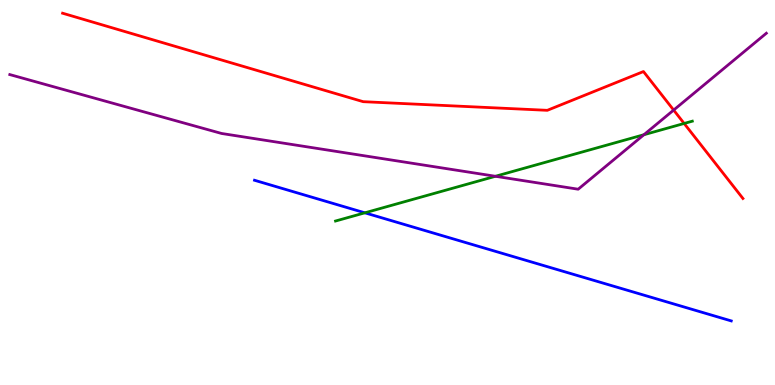[{'lines': ['blue', 'red'], 'intersections': []}, {'lines': ['green', 'red'], 'intersections': [{'x': 8.83, 'y': 6.79}]}, {'lines': ['purple', 'red'], 'intersections': [{'x': 8.69, 'y': 7.14}]}, {'lines': ['blue', 'green'], 'intersections': [{'x': 4.71, 'y': 4.47}]}, {'lines': ['blue', 'purple'], 'intersections': []}, {'lines': ['green', 'purple'], 'intersections': [{'x': 6.39, 'y': 5.42}, {'x': 8.31, 'y': 6.5}]}]